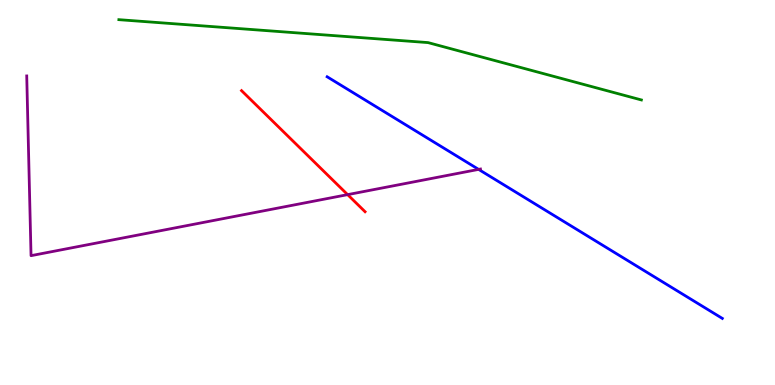[{'lines': ['blue', 'red'], 'intersections': []}, {'lines': ['green', 'red'], 'intersections': []}, {'lines': ['purple', 'red'], 'intersections': [{'x': 4.49, 'y': 4.94}]}, {'lines': ['blue', 'green'], 'intersections': []}, {'lines': ['blue', 'purple'], 'intersections': [{'x': 6.18, 'y': 5.6}]}, {'lines': ['green', 'purple'], 'intersections': []}]